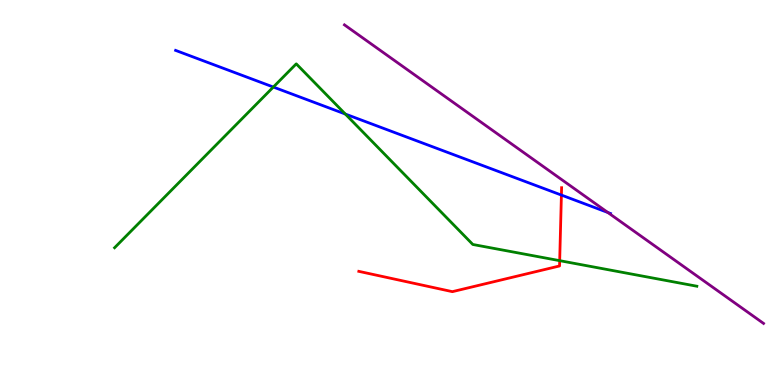[{'lines': ['blue', 'red'], 'intersections': [{'x': 7.24, 'y': 4.93}]}, {'lines': ['green', 'red'], 'intersections': [{'x': 7.22, 'y': 3.23}]}, {'lines': ['purple', 'red'], 'intersections': []}, {'lines': ['blue', 'green'], 'intersections': [{'x': 3.53, 'y': 7.74}, {'x': 4.46, 'y': 7.04}]}, {'lines': ['blue', 'purple'], 'intersections': [{'x': 7.84, 'y': 4.48}]}, {'lines': ['green', 'purple'], 'intersections': []}]